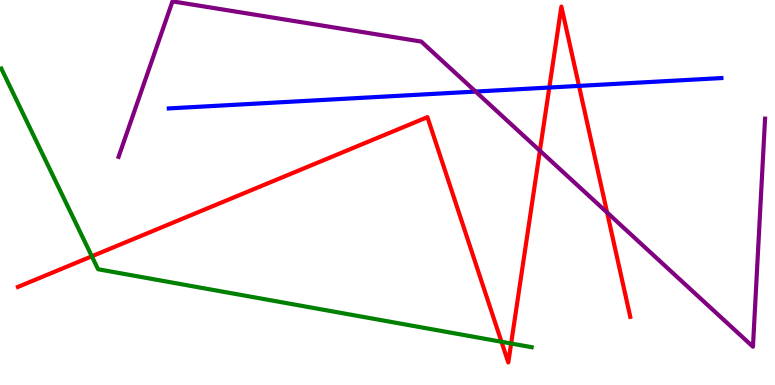[{'lines': ['blue', 'red'], 'intersections': [{'x': 7.09, 'y': 7.73}, {'x': 7.47, 'y': 7.77}]}, {'lines': ['green', 'red'], 'intersections': [{'x': 1.19, 'y': 3.34}, {'x': 6.47, 'y': 1.12}, {'x': 6.6, 'y': 1.08}]}, {'lines': ['purple', 'red'], 'intersections': [{'x': 6.97, 'y': 6.09}, {'x': 7.83, 'y': 4.48}]}, {'lines': ['blue', 'green'], 'intersections': []}, {'lines': ['blue', 'purple'], 'intersections': [{'x': 6.14, 'y': 7.62}]}, {'lines': ['green', 'purple'], 'intersections': []}]